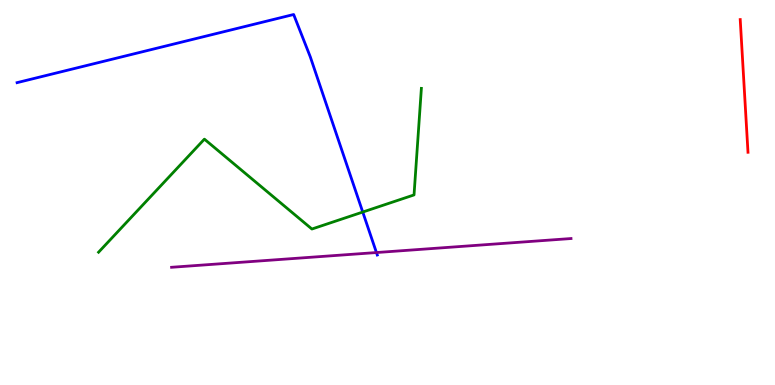[{'lines': ['blue', 'red'], 'intersections': []}, {'lines': ['green', 'red'], 'intersections': []}, {'lines': ['purple', 'red'], 'intersections': []}, {'lines': ['blue', 'green'], 'intersections': [{'x': 4.68, 'y': 4.49}]}, {'lines': ['blue', 'purple'], 'intersections': [{'x': 4.86, 'y': 3.44}]}, {'lines': ['green', 'purple'], 'intersections': []}]